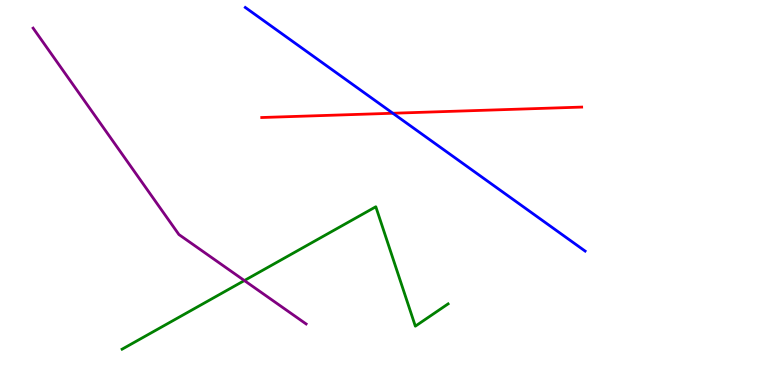[{'lines': ['blue', 'red'], 'intersections': [{'x': 5.07, 'y': 7.06}]}, {'lines': ['green', 'red'], 'intersections': []}, {'lines': ['purple', 'red'], 'intersections': []}, {'lines': ['blue', 'green'], 'intersections': []}, {'lines': ['blue', 'purple'], 'intersections': []}, {'lines': ['green', 'purple'], 'intersections': [{'x': 3.15, 'y': 2.71}]}]